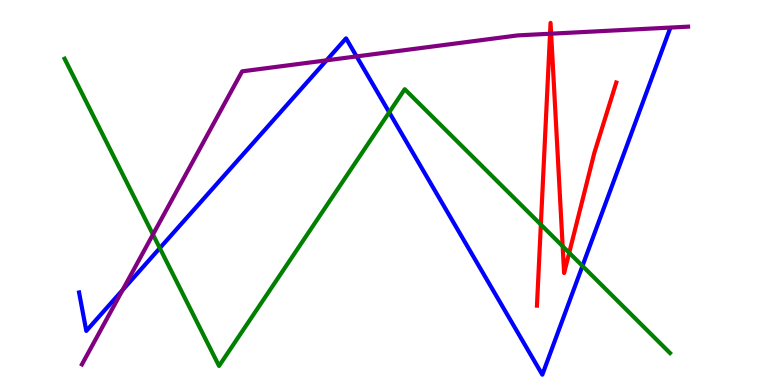[{'lines': ['blue', 'red'], 'intersections': []}, {'lines': ['green', 'red'], 'intersections': [{'x': 6.98, 'y': 4.17}, {'x': 7.26, 'y': 3.6}, {'x': 7.34, 'y': 3.43}]}, {'lines': ['purple', 'red'], 'intersections': [{'x': 7.1, 'y': 9.12}, {'x': 7.11, 'y': 9.13}]}, {'lines': ['blue', 'green'], 'intersections': [{'x': 2.06, 'y': 3.56}, {'x': 5.02, 'y': 7.08}, {'x': 7.52, 'y': 3.09}]}, {'lines': ['blue', 'purple'], 'intersections': [{'x': 1.58, 'y': 2.47}, {'x': 4.21, 'y': 8.43}, {'x': 4.6, 'y': 8.53}]}, {'lines': ['green', 'purple'], 'intersections': [{'x': 1.97, 'y': 3.91}]}]